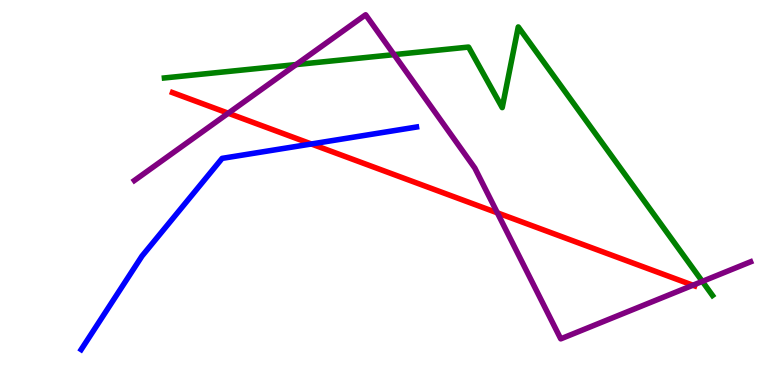[{'lines': ['blue', 'red'], 'intersections': [{'x': 4.02, 'y': 6.26}]}, {'lines': ['green', 'red'], 'intersections': []}, {'lines': ['purple', 'red'], 'intersections': [{'x': 2.95, 'y': 7.06}, {'x': 6.42, 'y': 4.47}, {'x': 8.94, 'y': 2.59}]}, {'lines': ['blue', 'green'], 'intersections': []}, {'lines': ['blue', 'purple'], 'intersections': []}, {'lines': ['green', 'purple'], 'intersections': [{'x': 3.82, 'y': 8.32}, {'x': 5.08, 'y': 8.58}, {'x': 9.06, 'y': 2.69}]}]